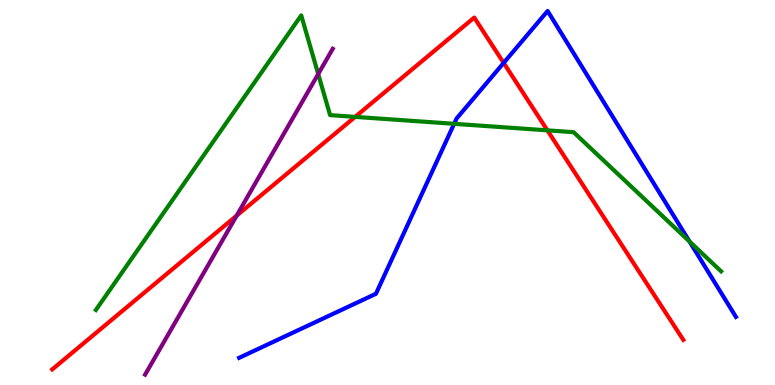[{'lines': ['blue', 'red'], 'intersections': [{'x': 6.5, 'y': 8.37}]}, {'lines': ['green', 'red'], 'intersections': [{'x': 4.58, 'y': 6.96}, {'x': 7.06, 'y': 6.61}]}, {'lines': ['purple', 'red'], 'intersections': [{'x': 3.05, 'y': 4.4}]}, {'lines': ['blue', 'green'], 'intersections': [{'x': 5.86, 'y': 6.78}, {'x': 8.9, 'y': 3.73}]}, {'lines': ['blue', 'purple'], 'intersections': []}, {'lines': ['green', 'purple'], 'intersections': [{'x': 4.11, 'y': 8.08}]}]